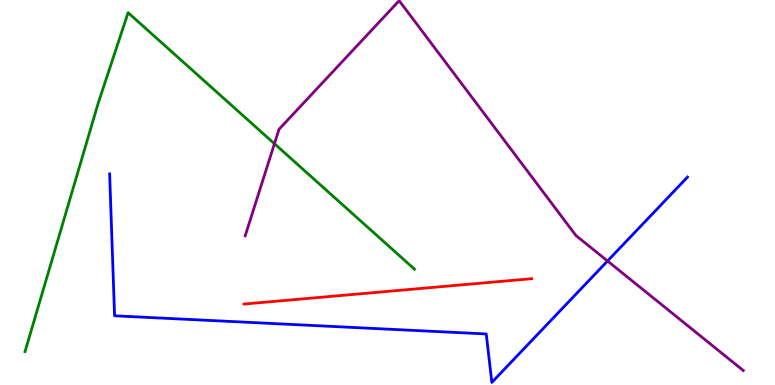[{'lines': ['blue', 'red'], 'intersections': []}, {'lines': ['green', 'red'], 'intersections': []}, {'lines': ['purple', 'red'], 'intersections': []}, {'lines': ['blue', 'green'], 'intersections': []}, {'lines': ['blue', 'purple'], 'intersections': [{'x': 7.84, 'y': 3.22}]}, {'lines': ['green', 'purple'], 'intersections': [{'x': 3.54, 'y': 6.27}]}]